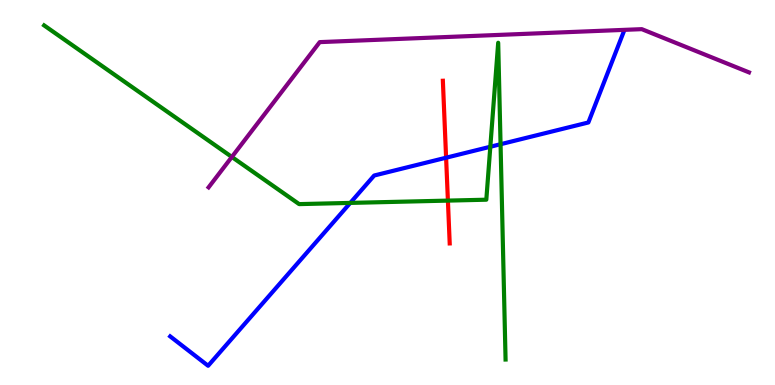[{'lines': ['blue', 'red'], 'intersections': [{'x': 5.76, 'y': 5.9}]}, {'lines': ['green', 'red'], 'intersections': [{'x': 5.78, 'y': 4.79}]}, {'lines': ['purple', 'red'], 'intersections': []}, {'lines': ['blue', 'green'], 'intersections': [{'x': 4.52, 'y': 4.73}, {'x': 6.33, 'y': 6.19}, {'x': 6.46, 'y': 6.25}]}, {'lines': ['blue', 'purple'], 'intersections': []}, {'lines': ['green', 'purple'], 'intersections': [{'x': 2.99, 'y': 5.92}]}]